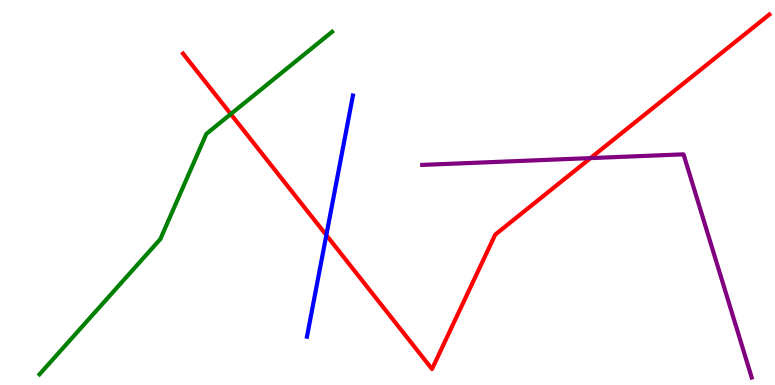[{'lines': ['blue', 'red'], 'intersections': [{'x': 4.21, 'y': 3.89}]}, {'lines': ['green', 'red'], 'intersections': [{'x': 2.98, 'y': 7.04}]}, {'lines': ['purple', 'red'], 'intersections': [{'x': 7.62, 'y': 5.89}]}, {'lines': ['blue', 'green'], 'intersections': []}, {'lines': ['blue', 'purple'], 'intersections': []}, {'lines': ['green', 'purple'], 'intersections': []}]